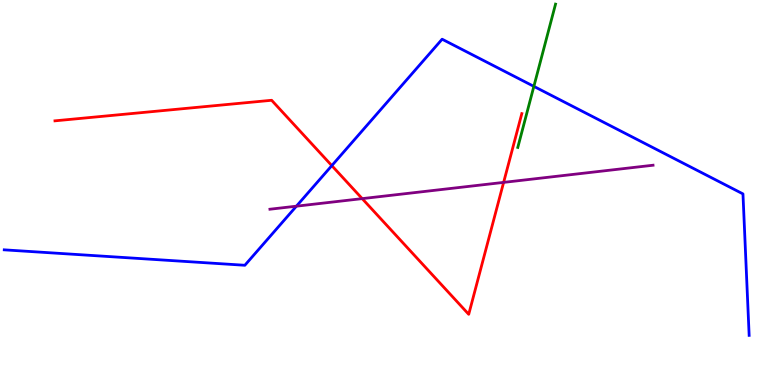[{'lines': ['blue', 'red'], 'intersections': [{'x': 4.28, 'y': 5.7}]}, {'lines': ['green', 'red'], 'intersections': []}, {'lines': ['purple', 'red'], 'intersections': [{'x': 4.67, 'y': 4.84}, {'x': 6.5, 'y': 5.26}]}, {'lines': ['blue', 'green'], 'intersections': [{'x': 6.89, 'y': 7.76}]}, {'lines': ['blue', 'purple'], 'intersections': [{'x': 3.82, 'y': 4.64}]}, {'lines': ['green', 'purple'], 'intersections': []}]